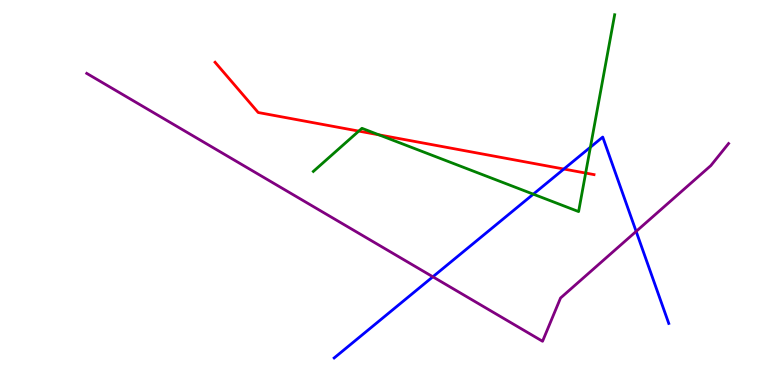[{'lines': ['blue', 'red'], 'intersections': [{'x': 7.28, 'y': 5.61}]}, {'lines': ['green', 'red'], 'intersections': [{'x': 4.63, 'y': 6.59}, {'x': 4.89, 'y': 6.5}, {'x': 7.56, 'y': 5.5}]}, {'lines': ['purple', 'red'], 'intersections': []}, {'lines': ['blue', 'green'], 'intersections': [{'x': 6.88, 'y': 4.96}, {'x': 7.62, 'y': 6.18}]}, {'lines': ['blue', 'purple'], 'intersections': [{'x': 5.59, 'y': 2.81}, {'x': 8.21, 'y': 3.99}]}, {'lines': ['green', 'purple'], 'intersections': []}]